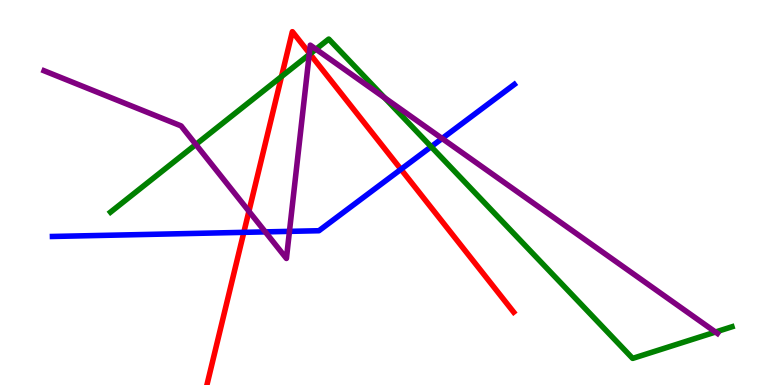[{'lines': ['blue', 'red'], 'intersections': [{'x': 3.15, 'y': 3.97}, {'x': 5.17, 'y': 5.6}]}, {'lines': ['green', 'red'], 'intersections': [{'x': 3.63, 'y': 8.01}, {'x': 4.0, 'y': 8.6}]}, {'lines': ['purple', 'red'], 'intersections': [{'x': 3.21, 'y': 4.51}, {'x': 3.99, 'y': 8.62}]}, {'lines': ['blue', 'green'], 'intersections': [{'x': 5.56, 'y': 6.19}]}, {'lines': ['blue', 'purple'], 'intersections': [{'x': 3.42, 'y': 3.98}, {'x': 3.73, 'y': 3.99}, {'x': 5.7, 'y': 6.4}]}, {'lines': ['green', 'purple'], 'intersections': [{'x': 2.53, 'y': 6.25}, {'x': 3.99, 'y': 8.58}, {'x': 4.08, 'y': 8.72}, {'x': 4.96, 'y': 7.46}, {'x': 9.23, 'y': 1.38}]}]